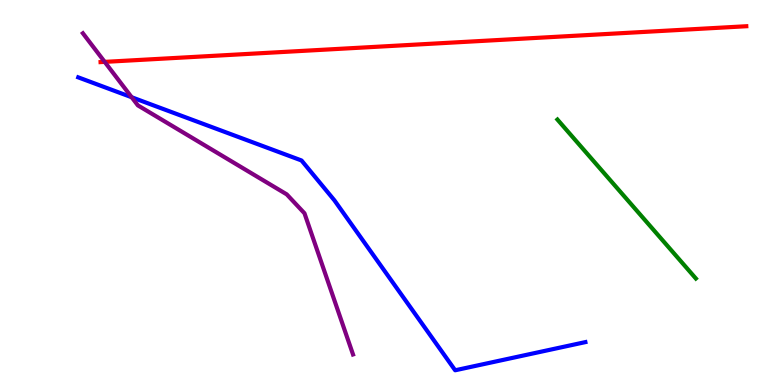[{'lines': ['blue', 'red'], 'intersections': []}, {'lines': ['green', 'red'], 'intersections': []}, {'lines': ['purple', 'red'], 'intersections': [{'x': 1.35, 'y': 8.39}]}, {'lines': ['blue', 'green'], 'intersections': []}, {'lines': ['blue', 'purple'], 'intersections': [{'x': 1.7, 'y': 7.47}]}, {'lines': ['green', 'purple'], 'intersections': []}]